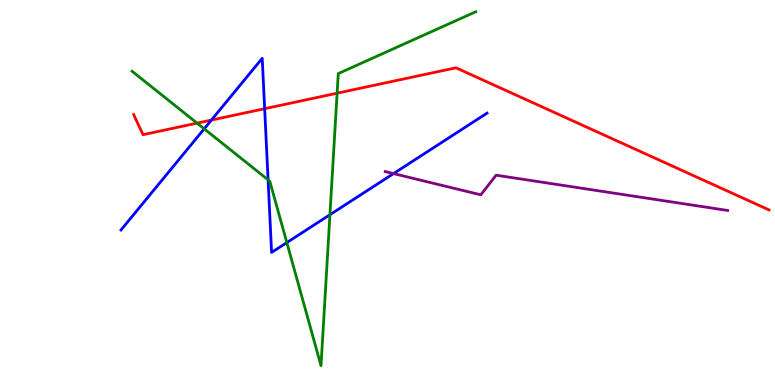[{'lines': ['blue', 'red'], 'intersections': [{'x': 2.73, 'y': 6.88}, {'x': 3.41, 'y': 7.18}]}, {'lines': ['green', 'red'], 'intersections': [{'x': 2.54, 'y': 6.8}, {'x': 4.35, 'y': 7.58}]}, {'lines': ['purple', 'red'], 'intersections': []}, {'lines': ['blue', 'green'], 'intersections': [{'x': 2.63, 'y': 6.65}, {'x': 3.46, 'y': 5.33}, {'x': 3.7, 'y': 3.7}, {'x': 4.26, 'y': 4.42}]}, {'lines': ['blue', 'purple'], 'intersections': [{'x': 5.08, 'y': 5.49}]}, {'lines': ['green', 'purple'], 'intersections': []}]